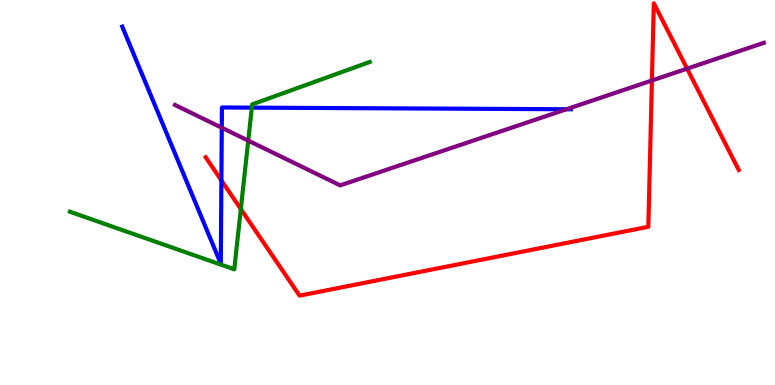[{'lines': ['blue', 'red'], 'intersections': [{'x': 2.86, 'y': 5.31}]}, {'lines': ['green', 'red'], 'intersections': [{'x': 3.11, 'y': 4.57}]}, {'lines': ['purple', 'red'], 'intersections': [{'x': 8.41, 'y': 7.91}, {'x': 8.87, 'y': 8.22}]}, {'lines': ['blue', 'green'], 'intersections': [{'x': 3.25, 'y': 7.2}]}, {'lines': ['blue', 'purple'], 'intersections': [{'x': 2.86, 'y': 6.68}, {'x': 7.31, 'y': 7.16}]}, {'lines': ['green', 'purple'], 'intersections': [{'x': 3.2, 'y': 6.35}]}]